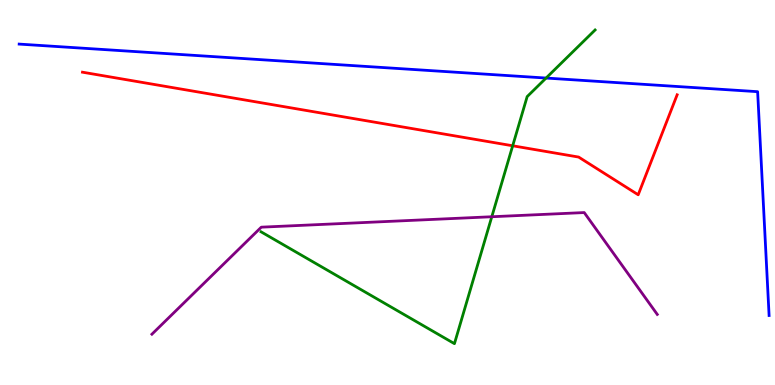[{'lines': ['blue', 'red'], 'intersections': []}, {'lines': ['green', 'red'], 'intersections': [{'x': 6.62, 'y': 6.21}]}, {'lines': ['purple', 'red'], 'intersections': []}, {'lines': ['blue', 'green'], 'intersections': [{'x': 7.05, 'y': 7.97}]}, {'lines': ['blue', 'purple'], 'intersections': []}, {'lines': ['green', 'purple'], 'intersections': [{'x': 6.35, 'y': 4.37}]}]